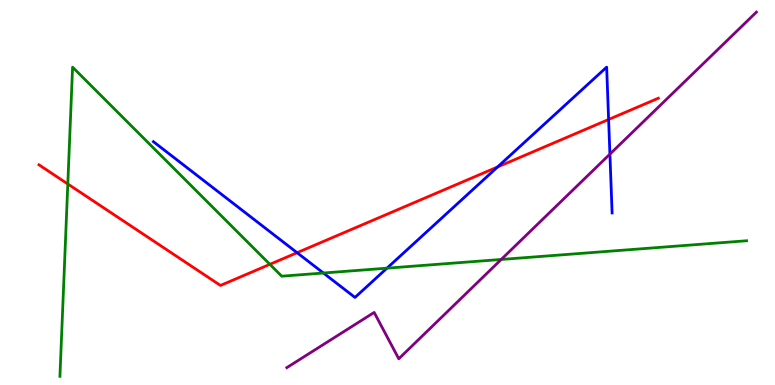[{'lines': ['blue', 'red'], 'intersections': [{'x': 3.83, 'y': 3.44}, {'x': 6.42, 'y': 5.66}, {'x': 7.85, 'y': 6.9}]}, {'lines': ['green', 'red'], 'intersections': [{'x': 0.875, 'y': 5.22}, {'x': 3.48, 'y': 3.13}]}, {'lines': ['purple', 'red'], 'intersections': []}, {'lines': ['blue', 'green'], 'intersections': [{'x': 4.17, 'y': 2.91}, {'x': 4.99, 'y': 3.03}]}, {'lines': ['blue', 'purple'], 'intersections': [{'x': 7.87, 'y': 6.0}]}, {'lines': ['green', 'purple'], 'intersections': [{'x': 6.47, 'y': 3.26}]}]